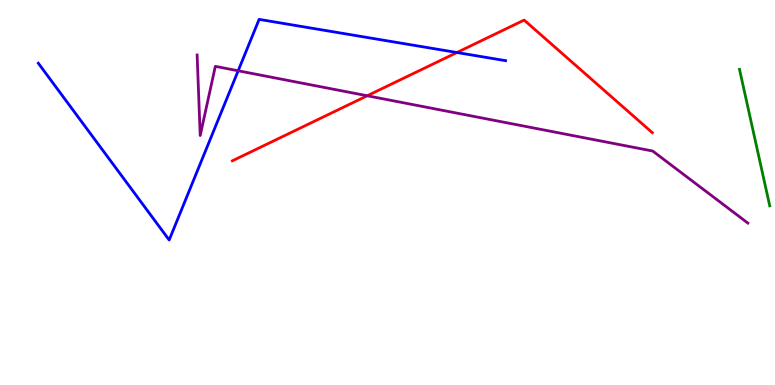[{'lines': ['blue', 'red'], 'intersections': [{'x': 5.9, 'y': 8.64}]}, {'lines': ['green', 'red'], 'intersections': []}, {'lines': ['purple', 'red'], 'intersections': [{'x': 4.74, 'y': 7.51}]}, {'lines': ['blue', 'green'], 'intersections': []}, {'lines': ['blue', 'purple'], 'intersections': [{'x': 3.07, 'y': 8.16}]}, {'lines': ['green', 'purple'], 'intersections': []}]